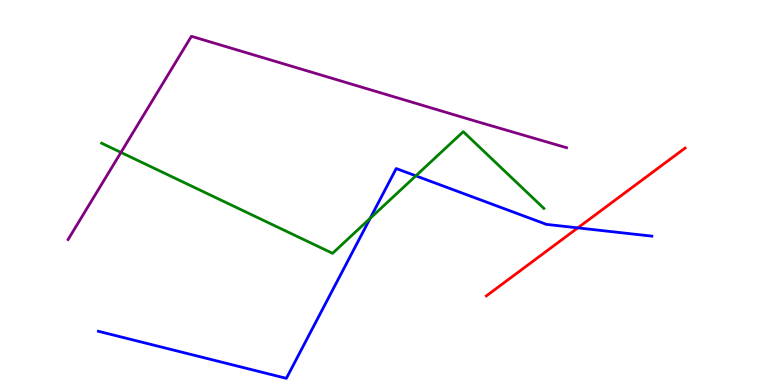[{'lines': ['blue', 'red'], 'intersections': [{'x': 7.46, 'y': 4.08}]}, {'lines': ['green', 'red'], 'intersections': []}, {'lines': ['purple', 'red'], 'intersections': []}, {'lines': ['blue', 'green'], 'intersections': [{'x': 4.78, 'y': 4.33}, {'x': 5.37, 'y': 5.43}]}, {'lines': ['blue', 'purple'], 'intersections': []}, {'lines': ['green', 'purple'], 'intersections': [{'x': 1.56, 'y': 6.04}]}]